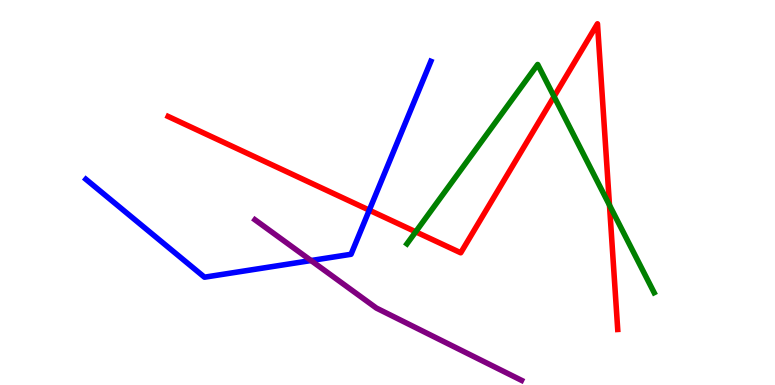[{'lines': ['blue', 'red'], 'intersections': [{'x': 4.76, 'y': 4.54}]}, {'lines': ['green', 'red'], 'intersections': [{'x': 5.36, 'y': 3.98}, {'x': 7.15, 'y': 7.49}, {'x': 7.86, 'y': 4.67}]}, {'lines': ['purple', 'red'], 'intersections': []}, {'lines': ['blue', 'green'], 'intersections': []}, {'lines': ['blue', 'purple'], 'intersections': [{'x': 4.01, 'y': 3.23}]}, {'lines': ['green', 'purple'], 'intersections': []}]